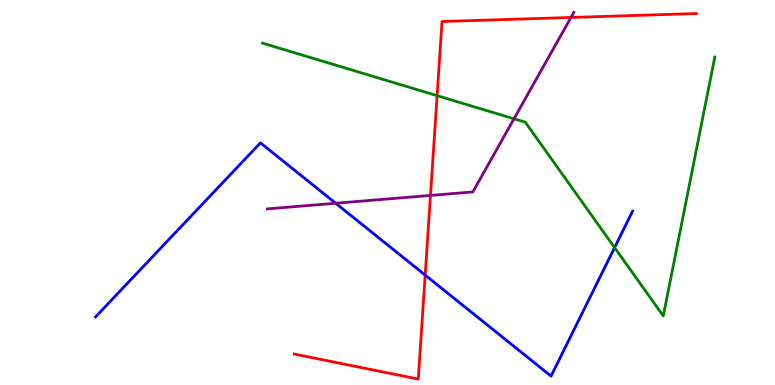[{'lines': ['blue', 'red'], 'intersections': [{'x': 5.49, 'y': 2.85}]}, {'lines': ['green', 'red'], 'intersections': [{'x': 5.64, 'y': 7.52}]}, {'lines': ['purple', 'red'], 'intersections': [{'x': 5.55, 'y': 4.92}, {'x': 7.37, 'y': 9.55}]}, {'lines': ['blue', 'green'], 'intersections': [{'x': 7.93, 'y': 3.57}]}, {'lines': ['blue', 'purple'], 'intersections': [{'x': 4.33, 'y': 4.72}]}, {'lines': ['green', 'purple'], 'intersections': [{'x': 6.63, 'y': 6.91}]}]